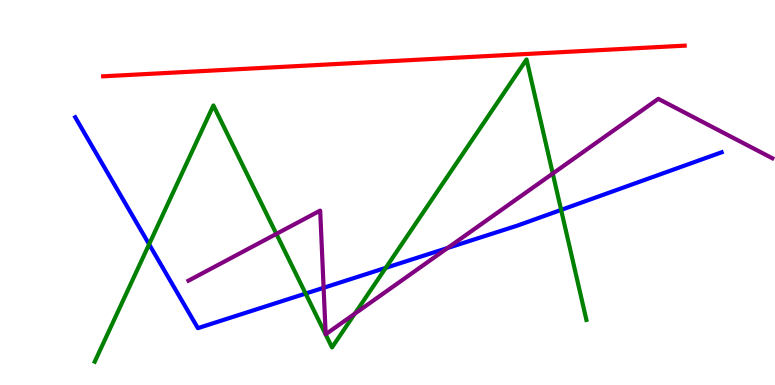[{'lines': ['blue', 'red'], 'intersections': []}, {'lines': ['green', 'red'], 'intersections': []}, {'lines': ['purple', 'red'], 'intersections': []}, {'lines': ['blue', 'green'], 'intersections': [{'x': 1.92, 'y': 3.66}, {'x': 3.94, 'y': 2.37}, {'x': 4.98, 'y': 3.04}, {'x': 7.24, 'y': 4.55}]}, {'lines': ['blue', 'purple'], 'intersections': [{'x': 4.18, 'y': 2.52}, {'x': 5.78, 'y': 3.56}]}, {'lines': ['green', 'purple'], 'intersections': [{'x': 3.57, 'y': 3.92}, {'x': 4.58, 'y': 1.85}, {'x': 7.13, 'y': 5.49}]}]